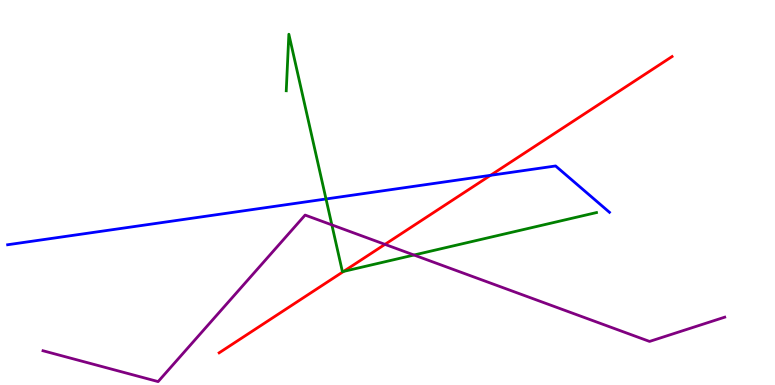[{'lines': ['blue', 'red'], 'intersections': [{'x': 6.33, 'y': 5.45}]}, {'lines': ['green', 'red'], 'intersections': [{'x': 4.43, 'y': 2.95}]}, {'lines': ['purple', 'red'], 'intersections': [{'x': 4.97, 'y': 3.65}]}, {'lines': ['blue', 'green'], 'intersections': [{'x': 4.21, 'y': 4.83}]}, {'lines': ['blue', 'purple'], 'intersections': []}, {'lines': ['green', 'purple'], 'intersections': [{'x': 4.28, 'y': 4.16}, {'x': 5.34, 'y': 3.38}]}]